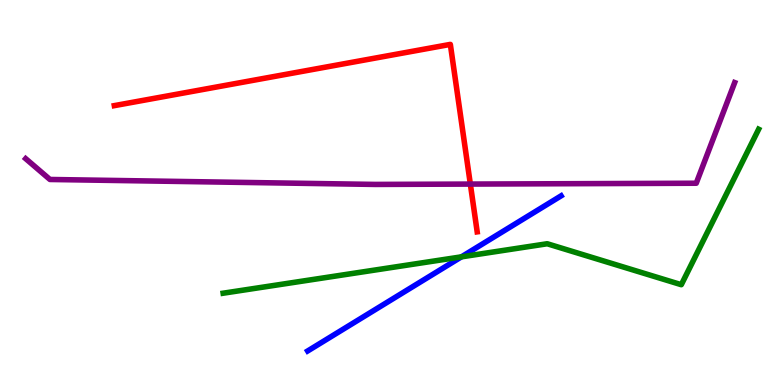[{'lines': ['blue', 'red'], 'intersections': []}, {'lines': ['green', 'red'], 'intersections': []}, {'lines': ['purple', 'red'], 'intersections': [{'x': 6.07, 'y': 5.22}]}, {'lines': ['blue', 'green'], 'intersections': [{'x': 5.95, 'y': 3.33}]}, {'lines': ['blue', 'purple'], 'intersections': []}, {'lines': ['green', 'purple'], 'intersections': []}]